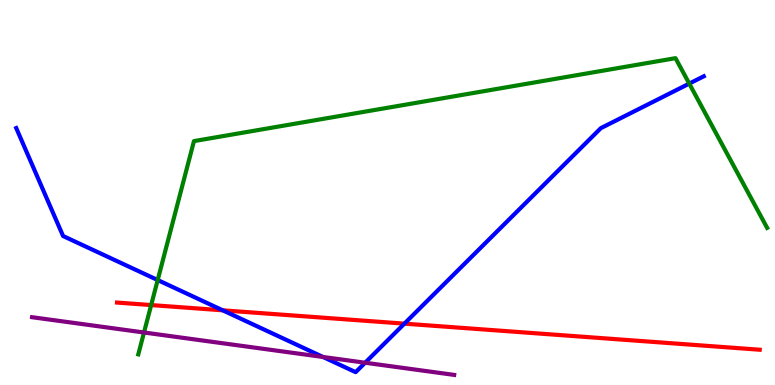[{'lines': ['blue', 'red'], 'intersections': [{'x': 2.87, 'y': 1.94}, {'x': 5.22, 'y': 1.59}]}, {'lines': ['green', 'red'], 'intersections': [{'x': 1.95, 'y': 2.08}]}, {'lines': ['purple', 'red'], 'intersections': []}, {'lines': ['blue', 'green'], 'intersections': [{'x': 2.03, 'y': 2.73}, {'x': 8.89, 'y': 7.83}]}, {'lines': ['blue', 'purple'], 'intersections': [{'x': 4.17, 'y': 0.728}, {'x': 4.71, 'y': 0.578}]}, {'lines': ['green', 'purple'], 'intersections': [{'x': 1.86, 'y': 1.36}]}]